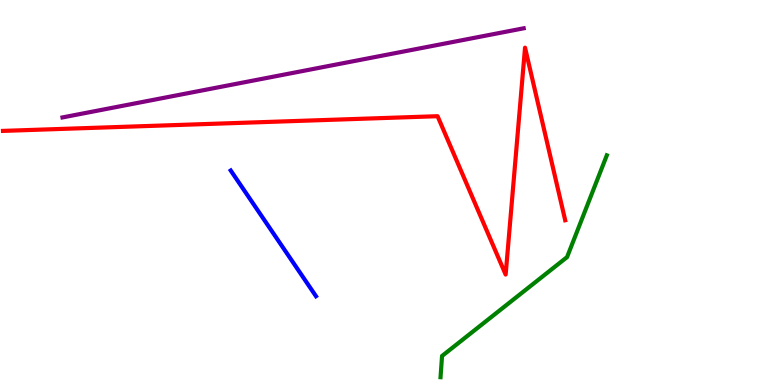[{'lines': ['blue', 'red'], 'intersections': []}, {'lines': ['green', 'red'], 'intersections': []}, {'lines': ['purple', 'red'], 'intersections': []}, {'lines': ['blue', 'green'], 'intersections': []}, {'lines': ['blue', 'purple'], 'intersections': []}, {'lines': ['green', 'purple'], 'intersections': []}]